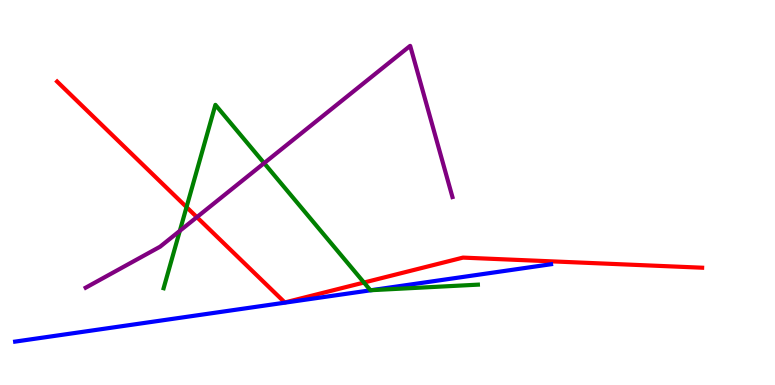[{'lines': ['blue', 'red'], 'intersections': []}, {'lines': ['green', 'red'], 'intersections': [{'x': 2.41, 'y': 4.62}, {'x': 4.7, 'y': 2.66}]}, {'lines': ['purple', 'red'], 'intersections': [{'x': 2.54, 'y': 4.36}]}, {'lines': ['blue', 'green'], 'intersections': [{'x': 4.79, 'y': 2.46}]}, {'lines': ['blue', 'purple'], 'intersections': []}, {'lines': ['green', 'purple'], 'intersections': [{'x': 2.32, 'y': 4.0}, {'x': 3.41, 'y': 5.76}]}]